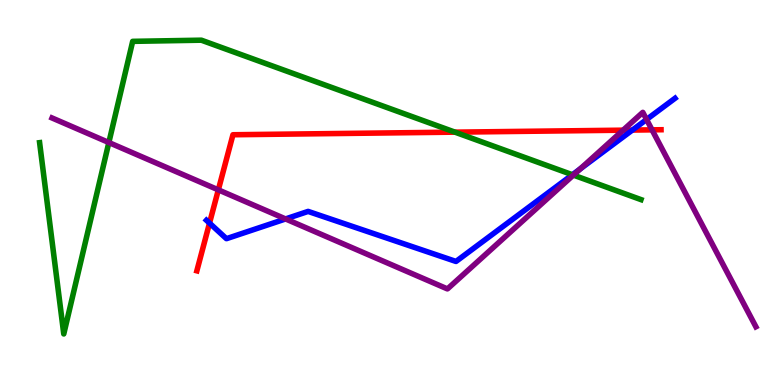[{'lines': ['blue', 'red'], 'intersections': [{'x': 2.7, 'y': 4.2}, {'x': 8.16, 'y': 6.62}]}, {'lines': ['green', 'red'], 'intersections': [{'x': 5.87, 'y': 6.57}]}, {'lines': ['purple', 'red'], 'intersections': [{'x': 2.82, 'y': 5.07}, {'x': 8.04, 'y': 6.62}, {'x': 8.41, 'y': 6.63}]}, {'lines': ['blue', 'green'], 'intersections': [{'x': 7.39, 'y': 5.46}]}, {'lines': ['blue', 'purple'], 'intersections': [{'x': 3.68, 'y': 4.31}, {'x': 7.49, 'y': 5.61}, {'x': 8.34, 'y': 6.9}]}, {'lines': ['green', 'purple'], 'intersections': [{'x': 1.4, 'y': 6.3}, {'x': 7.4, 'y': 5.45}]}]